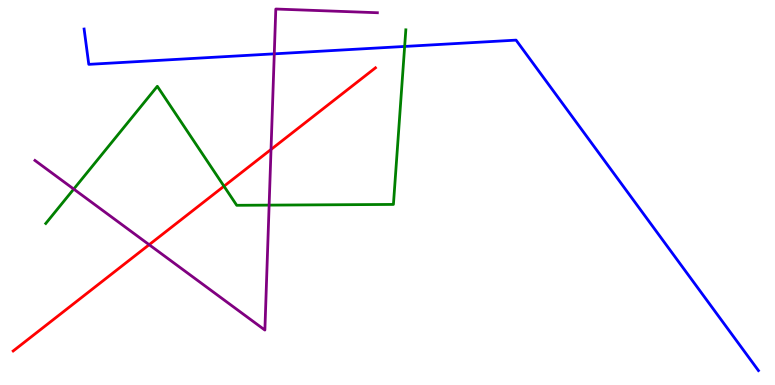[{'lines': ['blue', 'red'], 'intersections': []}, {'lines': ['green', 'red'], 'intersections': [{'x': 2.89, 'y': 5.16}]}, {'lines': ['purple', 'red'], 'intersections': [{'x': 1.92, 'y': 3.64}, {'x': 3.5, 'y': 6.12}]}, {'lines': ['blue', 'green'], 'intersections': [{'x': 5.22, 'y': 8.79}]}, {'lines': ['blue', 'purple'], 'intersections': [{'x': 3.54, 'y': 8.6}]}, {'lines': ['green', 'purple'], 'intersections': [{'x': 0.951, 'y': 5.09}, {'x': 3.47, 'y': 4.67}]}]